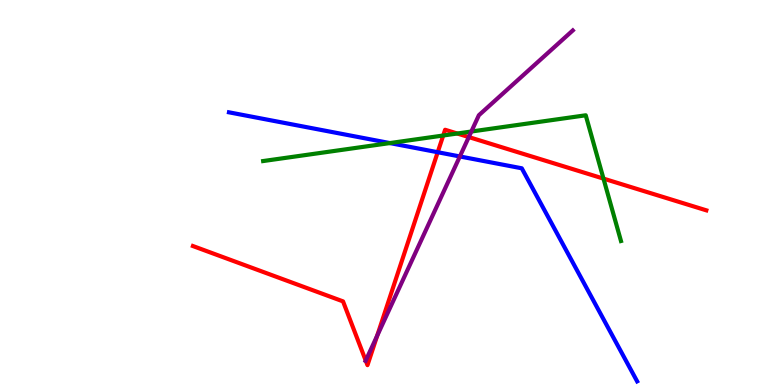[{'lines': ['blue', 'red'], 'intersections': [{'x': 5.65, 'y': 6.05}]}, {'lines': ['green', 'red'], 'intersections': [{'x': 5.72, 'y': 6.48}, {'x': 5.9, 'y': 6.53}, {'x': 7.79, 'y': 5.36}]}, {'lines': ['purple', 'red'], 'intersections': [{'x': 4.72, 'y': 0.634}, {'x': 4.87, 'y': 1.28}, {'x': 6.05, 'y': 6.44}]}, {'lines': ['blue', 'green'], 'intersections': [{'x': 5.03, 'y': 6.28}]}, {'lines': ['blue', 'purple'], 'intersections': [{'x': 5.93, 'y': 5.94}]}, {'lines': ['green', 'purple'], 'intersections': [{'x': 6.08, 'y': 6.58}]}]